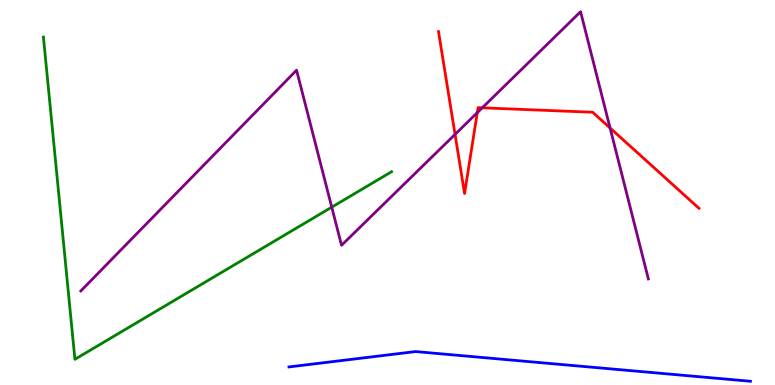[{'lines': ['blue', 'red'], 'intersections': []}, {'lines': ['green', 'red'], 'intersections': []}, {'lines': ['purple', 'red'], 'intersections': [{'x': 5.87, 'y': 6.51}, {'x': 6.16, 'y': 7.07}, {'x': 6.22, 'y': 7.2}, {'x': 7.87, 'y': 6.68}]}, {'lines': ['blue', 'green'], 'intersections': []}, {'lines': ['blue', 'purple'], 'intersections': []}, {'lines': ['green', 'purple'], 'intersections': [{'x': 4.28, 'y': 4.62}]}]